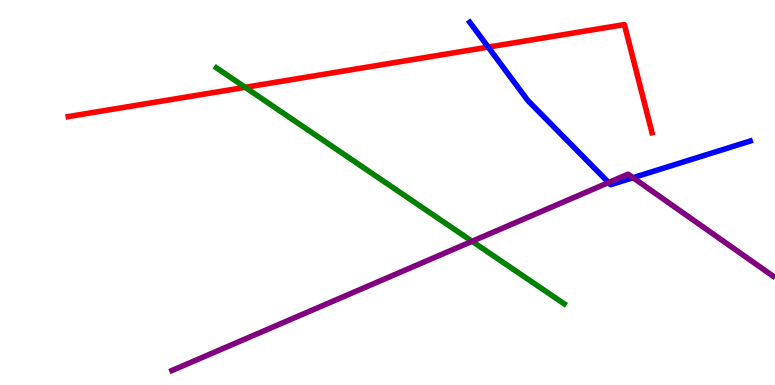[{'lines': ['blue', 'red'], 'intersections': [{'x': 6.3, 'y': 8.78}]}, {'lines': ['green', 'red'], 'intersections': [{'x': 3.16, 'y': 7.73}]}, {'lines': ['purple', 'red'], 'intersections': []}, {'lines': ['blue', 'green'], 'intersections': []}, {'lines': ['blue', 'purple'], 'intersections': [{'x': 7.85, 'y': 5.26}, {'x': 8.17, 'y': 5.38}]}, {'lines': ['green', 'purple'], 'intersections': [{'x': 6.09, 'y': 3.73}]}]